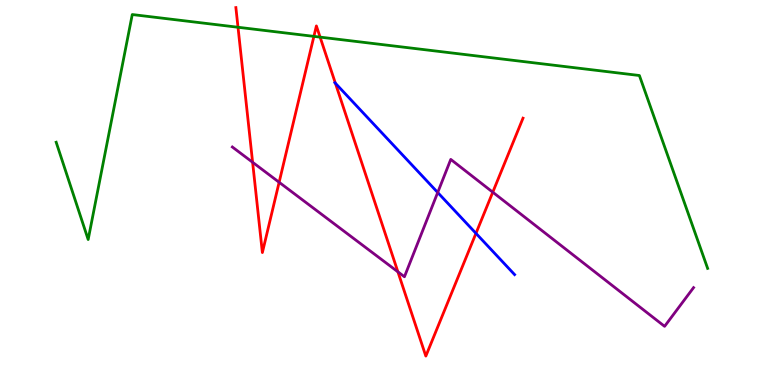[{'lines': ['blue', 'red'], 'intersections': [{'x': 4.33, 'y': 7.84}, {'x': 6.14, 'y': 3.94}]}, {'lines': ['green', 'red'], 'intersections': [{'x': 3.07, 'y': 9.29}, {'x': 4.05, 'y': 9.06}, {'x': 4.13, 'y': 9.04}]}, {'lines': ['purple', 'red'], 'intersections': [{'x': 3.26, 'y': 5.79}, {'x': 3.6, 'y': 5.27}, {'x': 5.13, 'y': 2.94}, {'x': 6.36, 'y': 5.01}]}, {'lines': ['blue', 'green'], 'intersections': []}, {'lines': ['blue', 'purple'], 'intersections': [{'x': 5.65, 'y': 5.0}]}, {'lines': ['green', 'purple'], 'intersections': []}]